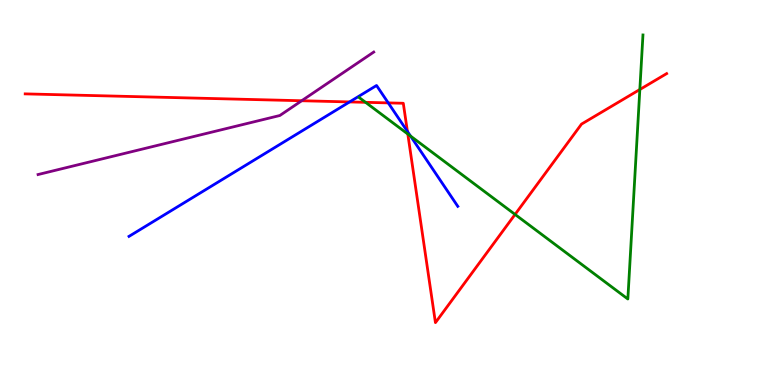[{'lines': ['blue', 'red'], 'intersections': [{'x': 4.51, 'y': 7.35}, {'x': 5.01, 'y': 7.33}, {'x': 5.26, 'y': 6.59}]}, {'lines': ['green', 'red'], 'intersections': [{'x': 4.72, 'y': 7.34}, {'x': 5.26, 'y': 6.52}, {'x': 6.65, 'y': 4.43}, {'x': 8.26, 'y': 7.68}]}, {'lines': ['purple', 'red'], 'intersections': [{'x': 3.89, 'y': 7.38}]}, {'lines': ['blue', 'green'], 'intersections': [{'x': 5.3, 'y': 6.47}]}, {'lines': ['blue', 'purple'], 'intersections': []}, {'lines': ['green', 'purple'], 'intersections': []}]